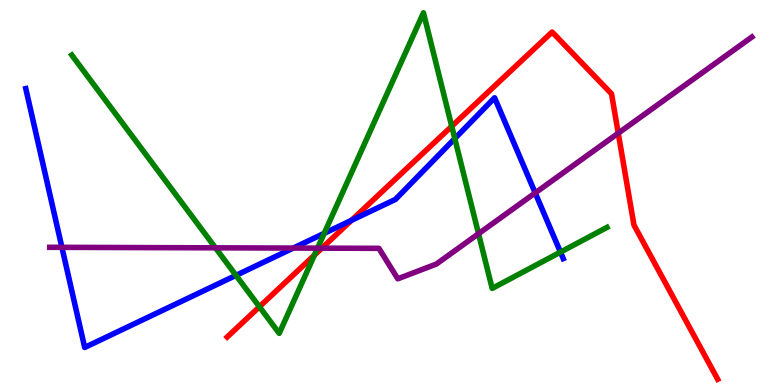[{'lines': ['blue', 'red'], 'intersections': [{'x': 4.54, 'y': 4.28}]}, {'lines': ['green', 'red'], 'intersections': [{'x': 3.35, 'y': 2.03}, {'x': 4.06, 'y': 3.37}, {'x': 5.83, 'y': 6.72}]}, {'lines': ['purple', 'red'], 'intersections': [{'x': 4.15, 'y': 3.55}, {'x': 7.98, 'y': 6.54}]}, {'lines': ['blue', 'green'], 'intersections': [{'x': 3.05, 'y': 2.85}, {'x': 4.18, 'y': 3.94}, {'x': 5.87, 'y': 6.4}, {'x': 7.23, 'y': 3.45}]}, {'lines': ['blue', 'purple'], 'intersections': [{'x': 0.799, 'y': 3.58}, {'x': 3.78, 'y': 3.56}, {'x': 6.91, 'y': 4.99}]}, {'lines': ['green', 'purple'], 'intersections': [{'x': 2.78, 'y': 3.56}, {'x': 4.1, 'y': 3.55}, {'x': 6.17, 'y': 3.93}]}]